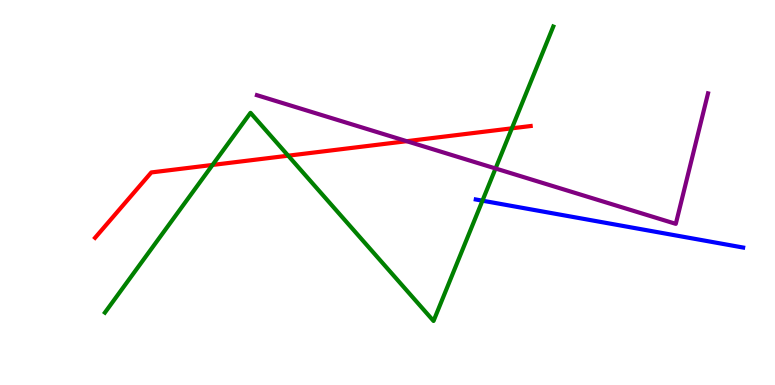[{'lines': ['blue', 'red'], 'intersections': []}, {'lines': ['green', 'red'], 'intersections': [{'x': 2.74, 'y': 5.72}, {'x': 3.72, 'y': 5.96}, {'x': 6.6, 'y': 6.67}]}, {'lines': ['purple', 'red'], 'intersections': [{'x': 5.25, 'y': 6.33}]}, {'lines': ['blue', 'green'], 'intersections': [{'x': 6.23, 'y': 4.79}]}, {'lines': ['blue', 'purple'], 'intersections': []}, {'lines': ['green', 'purple'], 'intersections': [{'x': 6.39, 'y': 5.62}]}]